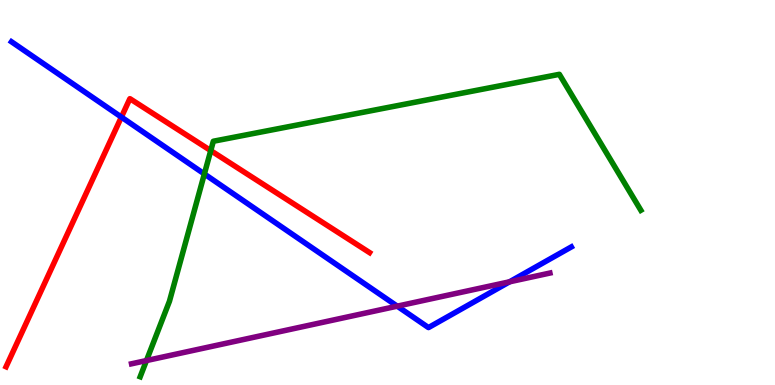[{'lines': ['blue', 'red'], 'intersections': [{'x': 1.57, 'y': 6.96}]}, {'lines': ['green', 'red'], 'intersections': [{'x': 2.72, 'y': 6.09}]}, {'lines': ['purple', 'red'], 'intersections': []}, {'lines': ['blue', 'green'], 'intersections': [{'x': 2.64, 'y': 5.48}]}, {'lines': ['blue', 'purple'], 'intersections': [{'x': 5.13, 'y': 2.05}, {'x': 6.57, 'y': 2.68}]}, {'lines': ['green', 'purple'], 'intersections': [{'x': 1.89, 'y': 0.635}]}]